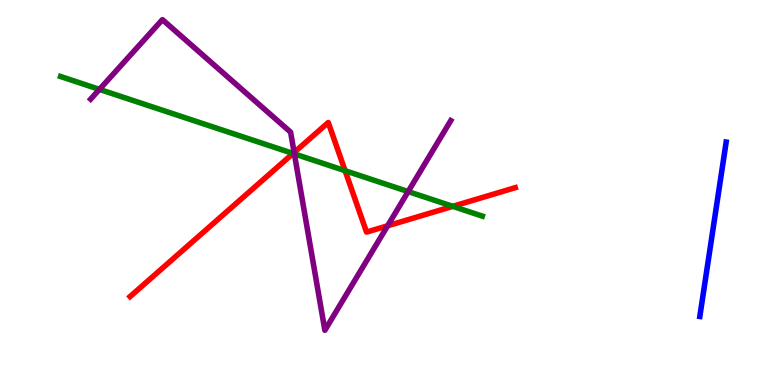[{'lines': ['blue', 'red'], 'intersections': []}, {'lines': ['green', 'red'], 'intersections': [{'x': 3.78, 'y': 6.01}, {'x': 4.45, 'y': 5.57}, {'x': 5.84, 'y': 4.64}]}, {'lines': ['purple', 'red'], 'intersections': [{'x': 3.8, 'y': 6.04}, {'x': 5.0, 'y': 4.13}]}, {'lines': ['blue', 'green'], 'intersections': []}, {'lines': ['blue', 'purple'], 'intersections': []}, {'lines': ['green', 'purple'], 'intersections': [{'x': 1.28, 'y': 7.68}, {'x': 3.8, 'y': 6.0}, {'x': 5.27, 'y': 5.02}]}]